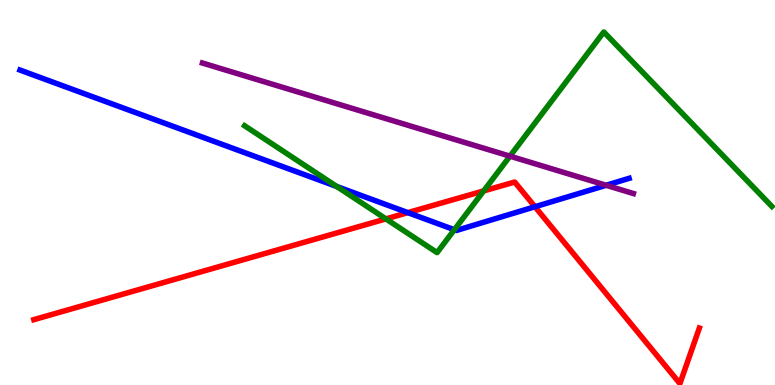[{'lines': ['blue', 'red'], 'intersections': [{'x': 5.26, 'y': 4.48}, {'x': 6.9, 'y': 4.63}]}, {'lines': ['green', 'red'], 'intersections': [{'x': 4.98, 'y': 4.31}, {'x': 6.24, 'y': 5.04}]}, {'lines': ['purple', 'red'], 'intersections': []}, {'lines': ['blue', 'green'], 'intersections': [{'x': 4.35, 'y': 5.16}, {'x': 5.86, 'y': 4.03}]}, {'lines': ['blue', 'purple'], 'intersections': [{'x': 7.82, 'y': 5.19}]}, {'lines': ['green', 'purple'], 'intersections': [{'x': 6.58, 'y': 5.94}]}]